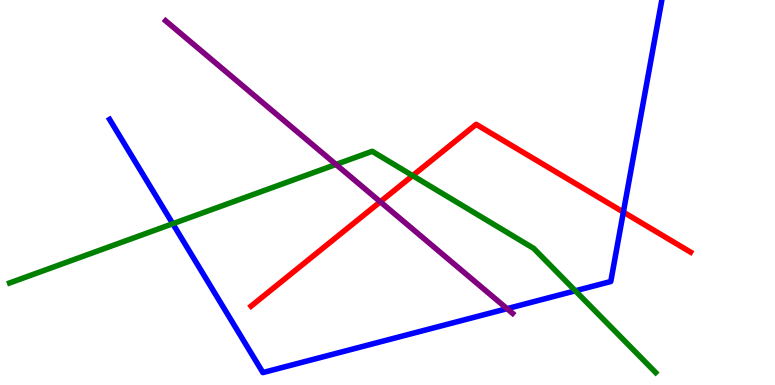[{'lines': ['blue', 'red'], 'intersections': [{'x': 8.04, 'y': 4.49}]}, {'lines': ['green', 'red'], 'intersections': [{'x': 5.32, 'y': 5.44}]}, {'lines': ['purple', 'red'], 'intersections': [{'x': 4.91, 'y': 4.76}]}, {'lines': ['blue', 'green'], 'intersections': [{'x': 2.23, 'y': 4.19}, {'x': 7.42, 'y': 2.45}]}, {'lines': ['blue', 'purple'], 'intersections': [{'x': 6.54, 'y': 1.98}]}, {'lines': ['green', 'purple'], 'intersections': [{'x': 4.34, 'y': 5.73}]}]